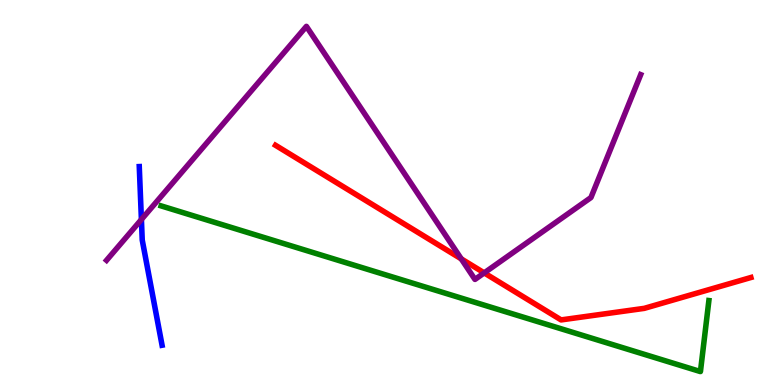[{'lines': ['blue', 'red'], 'intersections': []}, {'lines': ['green', 'red'], 'intersections': []}, {'lines': ['purple', 'red'], 'intersections': [{'x': 5.95, 'y': 3.28}, {'x': 6.25, 'y': 2.91}]}, {'lines': ['blue', 'green'], 'intersections': []}, {'lines': ['blue', 'purple'], 'intersections': [{'x': 1.82, 'y': 4.3}]}, {'lines': ['green', 'purple'], 'intersections': []}]